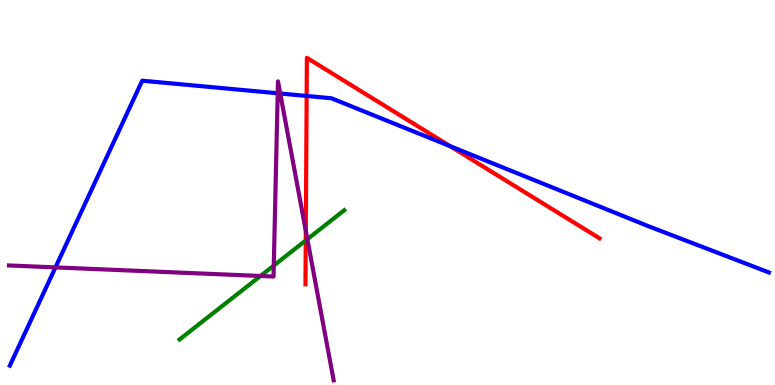[{'lines': ['blue', 'red'], 'intersections': [{'x': 3.96, 'y': 7.51}, {'x': 5.81, 'y': 6.2}]}, {'lines': ['green', 'red'], 'intersections': [{'x': 3.95, 'y': 3.75}]}, {'lines': ['purple', 'red'], 'intersections': [{'x': 3.95, 'y': 4.01}]}, {'lines': ['blue', 'green'], 'intersections': []}, {'lines': ['blue', 'purple'], 'intersections': [{'x': 0.716, 'y': 3.05}, {'x': 3.58, 'y': 7.58}, {'x': 3.62, 'y': 7.57}]}, {'lines': ['green', 'purple'], 'intersections': [{'x': 3.36, 'y': 2.83}, {'x': 3.53, 'y': 3.1}, {'x': 3.97, 'y': 3.79}]}]